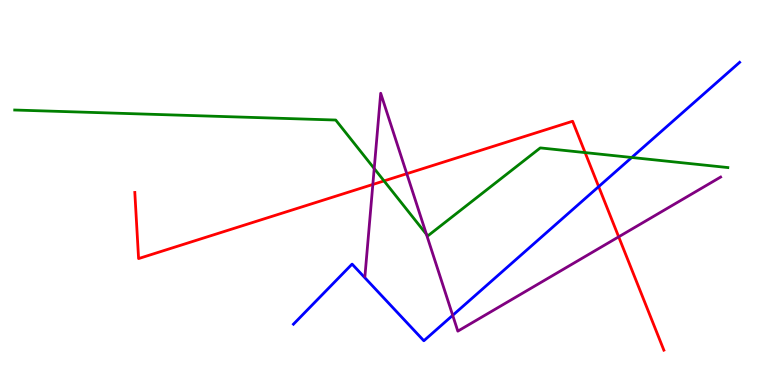[{'lines': ['blue', 'red'], 'intersections': [{'x': 7.72, 'y': 5.15}]}, {'lines': ['green', 'red'], 'intersections': [{'x': 4.96, 'y': 5.3}, {'x': 7.55, 'y': 6.04}]}, {'lines': ['purple', 'red'], 'intersections': [{'x': 4.81, 'y': 5.21}, {'x': 5.25, 'y': 5.49}, {'x': 7.98, 'y': 3.85}]}, {'lines': ['blue', 'green'], 'intersections': [{'x': 8.15, 'y': 5.91}]}, {'lines': ['blue', 'purple'], 'intersections': [{'x': 5.84, 'y': 1.81}]}, {'lines': ['green', 'purple'], 'intersections': [{'x': 4.83, 'y': 5.62}, {'x': 5.5, 'y': 3.91}]}]